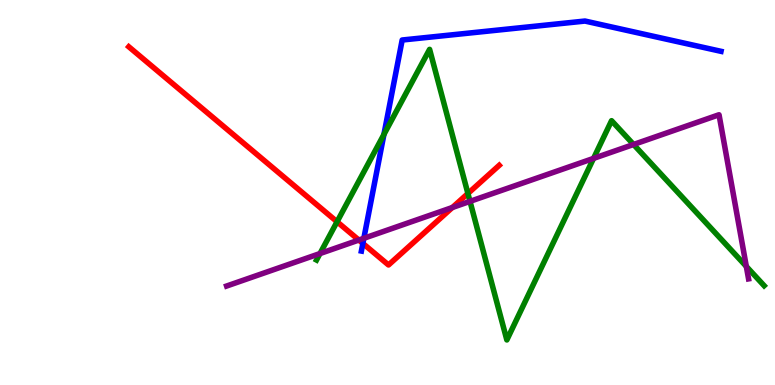[{'lines': ['blue', 'red'], 'intersections': [{'x': 4.68, 'y': 3.68}]}, {'lines': ['green', 'red'], 'intersections': [{'x': 4.35, 'y': 4.24}, {'x': 6.04, 'y': 4.97}]}, {'lines': ['purple', 'red'], 'intersections': [{'x': 4.63, 'y': 3.77}, {'x': 5.84, 'y': 4.61}]}, {'lines': ['blue', 'green'], 'intersections': [{'x': 4.95, 'y': 6.51}]}, {'lines': ['blue', 'purple'], 'intersections': [{'x': 4.69, 'y': 3.81}]}, {'lines': ['green', 'purple'], 'intersections': [{'x': 4.13, 'y': 3.41}, {'x': 6.06, 'y': 4.77}, {'x': 7.66, 'y': 5.89}, {'x': 8.17, 'y': 6.25}, {'x': 9.63, 'y': 3.08}]}]